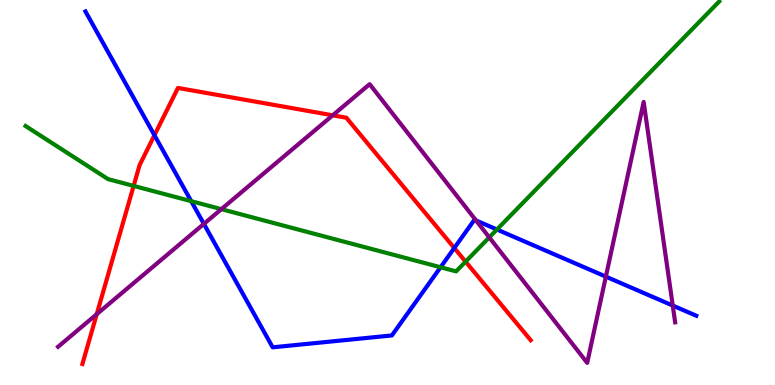[{'lines': ['blue', 'red'], 'intersections': [{'x': 1.99, 'y': 6.49}, {'x': 5.86, 'y': 3.56}]}, {'lines': ['green', 'red'], 'intersections': [{'x': 1.72, 'y': 5.17}, {'x': 6.01, 'y': 3.2}]}, {'lines': ['purple', 'red'], 'intersections': [{'x': 1.25, 'y': 1.84}, {'x': 4.29, 'y': 7.01}]}, {'lines': ['blue', 'green'], 'intersections': [{'x': 2.47, 'y': 4.77}, {'x': 5.68, 'y': 3.06}, {'x': 6.41, 'y': 4.04}]}, {'lines': ['blue', 'purple'], 'intersections': [{'x': 2.63, 'y': 4.18}, {'x': 6.14, 'y': 4.27}, {'x': 7.82, 'y': 2.82}, {'x': 8.68, 'y': 2.06}]}, {'lines': ['green', 'purple'], 'intersections': [{'x': 2.86, 'y': 4.57}, {'x': 6.31, 'y': 3.83}]}]